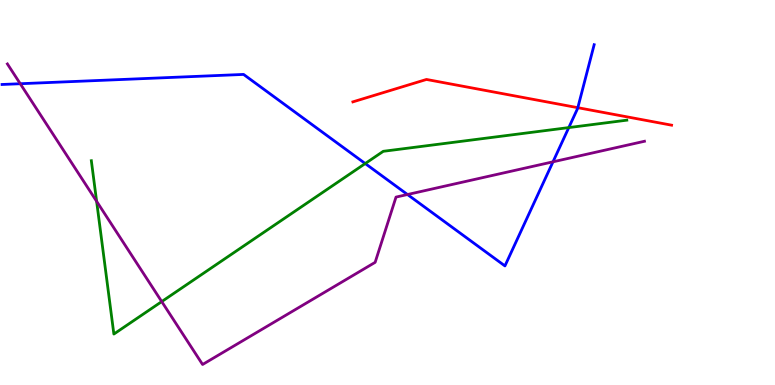[{'lines': ['blue', 'red'], 'intersections': [{'x': 7.46, 'y': 7.2}]}, {'lines': ['green', 'red'], 'intersections': []}, {'lines': ['purple', 'red'], 'intersections': []}, {'lines': ['blue', 'green'], 'intersections': [{'x': 4.71, 'y': 5.75}, {'x': 7.34, 'y': 6.69}]}, {'lines': ['blue', 'purple'], 'intersections': [{'x': 0.261, 'y': 7.83}, {'x': 5.26, 'y': 4.95}, {'x': 7.14, 'y': 5.8}]}, {'lines': ['green', 'purple'], 'intersections': [{'x': 1.25, 'y': 4.77}, {'x': 2.09, 'y': 2.17}]}]